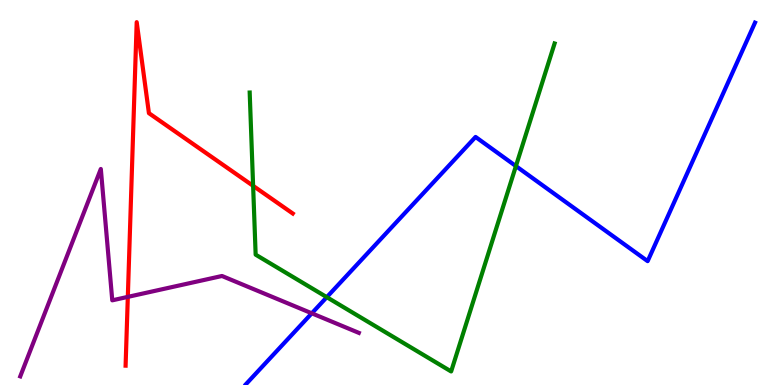[{'lines': ['blue', 'red'], 'intersections': []}, {'lines': ['green', 'red'], 'intersections': [{'x': 3.27, 'y': 5.17}]}, {'lines': ['purple', 'red'], 'intersections': [{'x': 1.65, 'y': 2.29}]}, {'lines': ['blue', 'green'], 'intersections': [{'x': 4.22, 'y': 2.28}, {'x': 6.66, 'y': 5.69}]}, {'lines': ['blue', 'purple'], 'intersections': [{'x': 4.02, 'y': 1.86}]}, {'lines': ['green', 'purple'], 'intersections': []}]